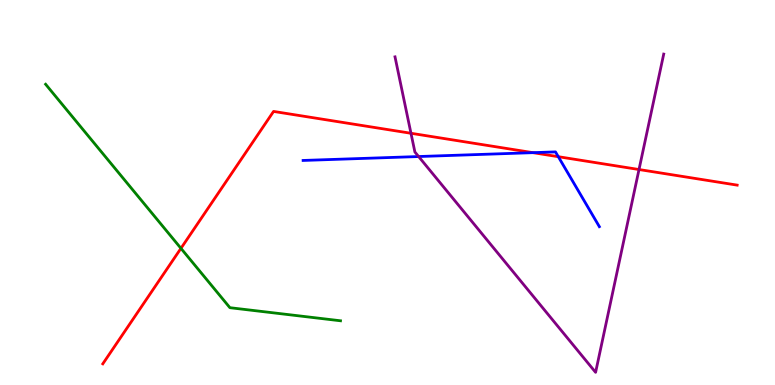[{'lines': ['blue', 'red'], 'intersections': [{'x': 6.88, 'y': 6.03}, {'x': 7.2, 'y': 5.93}]}, {'lines': ['green', 'red'], 'intersections': [{'x': 2.33, 'y': 3.55}]}, {'lines': ['purple', 'red'], 'intersections': [{'x': 5.3, 'y': 6.54}, {'x': 8.25, 'y': 5.6}]}, {'lines': ['blue', 'green'], 'intersections': []}, {'lines': ['blue', 'purple'], 'intersections': [{'x': 5.4, 'y': 5.93}]}, {'lines': ['green', 'purple'], 'intersections': []}]